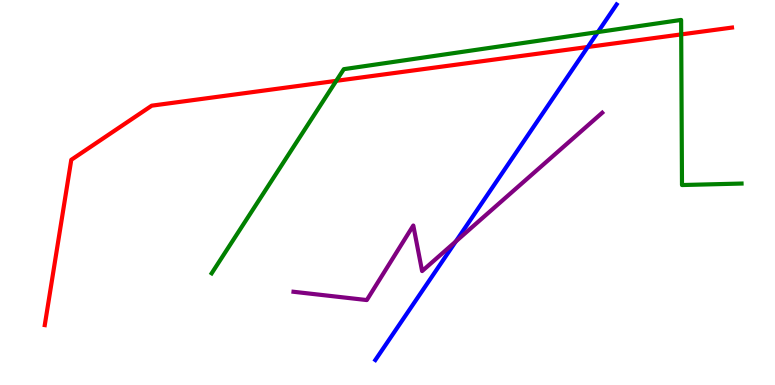[{'lines': ['blue', 'red'], 'intersections': [{'x': 7.58, 'y': 8.78}]}, {'lines': ['green', 'red'], 'intersections': [{'x': 4.34, 'y': 7.9}, {'x': 8.79, 'y': 9.11}]}, {'lines': ['purple', 'red'], 'intersections': []}, {'lines': ['blue', 'green'], 'intersections': [{'x': 7.71, 'y': 9.17}]}, {'lines': ['blue', 'purple'], 'intersections': [{'x': 5.88, 'y': 3.73}]}, {'lines': ['green', 'purple'], 'intersections': []}]